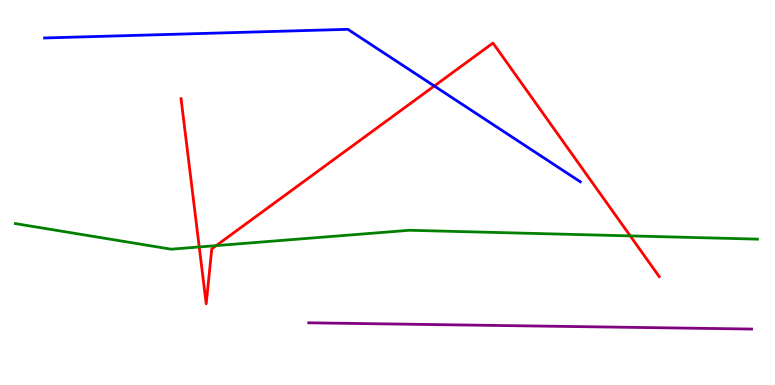[{'lines': ['blue', 'red'], 'intersections': [{'x': 5.6, 'y': 7.77}]}, {'lines': ['green', 'red'], 'intersections': [{'x': 2.57, 'y': 3.59}, {'x': 2.79, 'y': 3.62}, {'x': 8.13, 'y': 3.87}]}, {'lines': ['purple', 'red'], 'intersections': []}, {'lines': ['blue', 'green'], 'intersections': []}, {'lines': ['blue', 'purple'], 'intersections': []}, {'lines': ['green', 'purple'], 'intersections': []}]